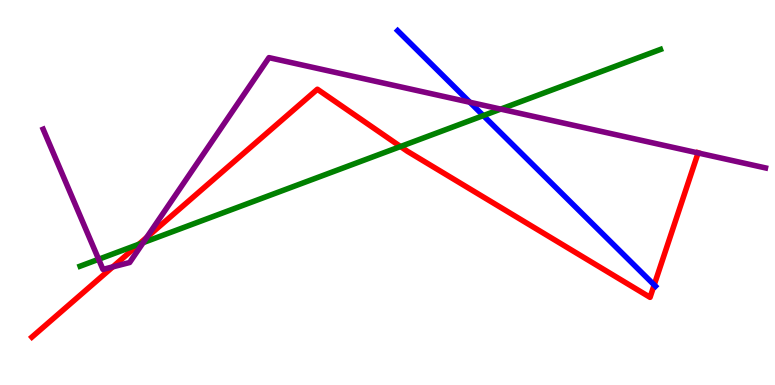[{'lines': ['blue', 'red'], 'intersections': [{'x': 8.44, 'y': 2.6}]}, {'lines': ['green', 'red'], 'intersections': [{'x': 1.79, 'y': 3.66}, {'x': 5.17, 'y': 6.19}]}, {'lines': ['purple', 'red'], 'intersections': [{'x': 1.46, 'y': 3.07}, {'x': 1.89, 'y': 3.83}, {'x': 9.01, 'y': 6.03}]}, {'lines': ['blue', 'green'], 'intersections': [{'x': 6.24, 'y': 7.0}]}, {'lines': ['blue', 'purple'], 'intersections': [{'x': 6.06, 'y': 7.34}]}, {'lines': ['green', 'purple'], 'intersections': [{'x': 1.27, 'y': 3.27}, {'x': 1.85, 'y': 3.7}, {'x': 6.46, 'y': 7.17}]}]